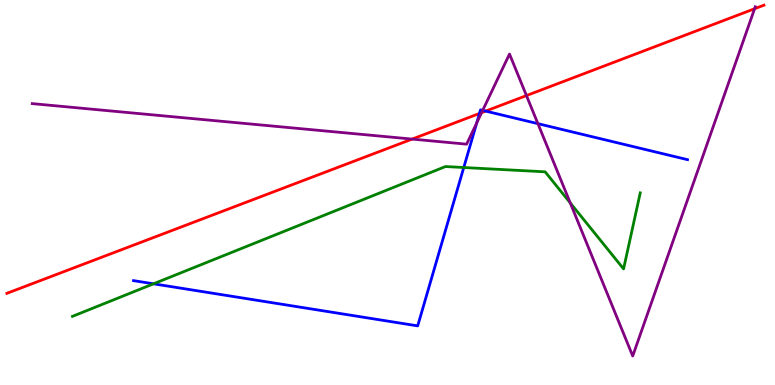[{'lines': ['blue', 'red'], 'intersections': [{'x': 6.19, 'y': 7.05}, {'x': 6.27, 'y': 7.11}]}, {'lines': ['green', 'red'], 'intersections': []}, {'lines': ['purple', 'red'], 'intersections': [{'x': 5.32, 'y': 6.39}, {'x': 6.21, 'y': 7.07}, {'x': 6.79, 'y': 7.52}, {'x': 9.74, 'y': 9.77}]}, {'lines': ['blue', 'green'], 'intersections': [{'x': 1.98, 'y': 2.63}, {'x': 5.98, 'y': 5.65}]}, {'lines': ['blue', 'purple'], 'intersections': [{'x': 6.15, 'y': 6.81}, {'x': 6.23, 'y': 7.13}, {'x': 6.94, 'y': 6.79}]}, {'lines': ['green', 'purple'], 'intersections': [{'x': 7.36, 'y': 4.73}]}]